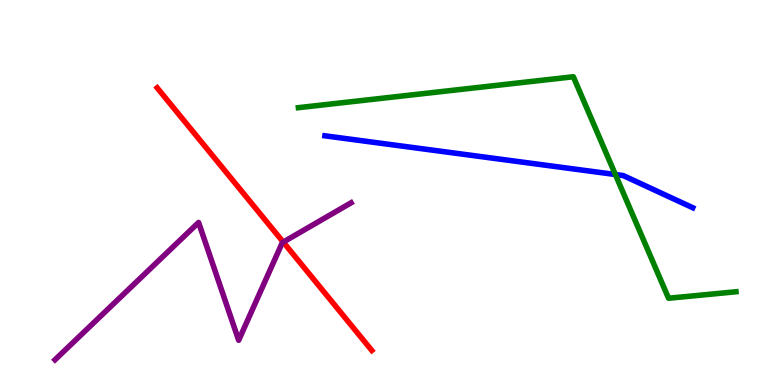[{'lines': ['blue', 'red'], 'intersections': []}, {'lines': ['green', 'red'], 'intersections': []}, {'lines': ['purple', 'red'], 'intersections': [{'x': 3.65, 'y': 3.71}]}, {'lines': ['blue', 'green'], 'intersections': [{'x': 7.94, 'y': 5.47}]}, {'lines': ['blue', 'purple'], 'intersections': []}, {'lines': ['green', 'purple'], 'intersections': []}]